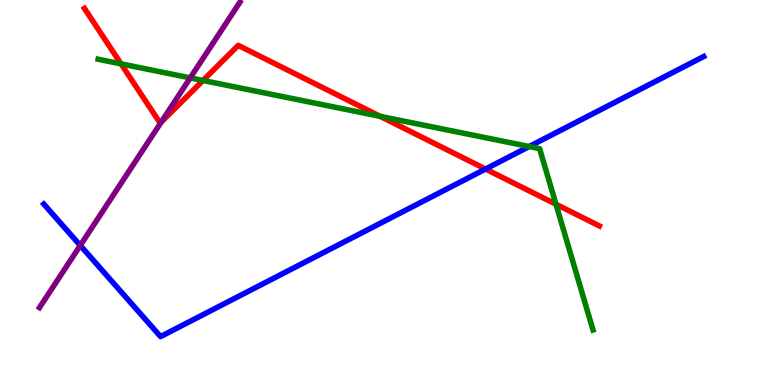[{'lines': ['blue', 'red'], 'intersections': [{'x': 6.27, 'y': 5.61}]}, {'lines': ['green', 'red'], 'intersections': [{'x': 1.56, 'y': 8.34}, {'x': 2.62, 'y': 7.91}, {'x': 4.91, 'y': 6.98}, {'x': 7.17, 'y': 4.69}]}, {'lines': ['purple', 'red'], 'intersections': [{'x': 2.08, 'y': 6.83}]}, {'lines': ['blue', 'green'], 'intersections': [{'x': 6.83, 'y': 6.19}]}, {'lines': ['blue', 'purple'], 'intersections': [{'x': 1.04, 'y': 3.62}]}, {'lines': ['green', 'purple'], 'intersections': [{'x': 2.45, 'y': 7.98}]}]